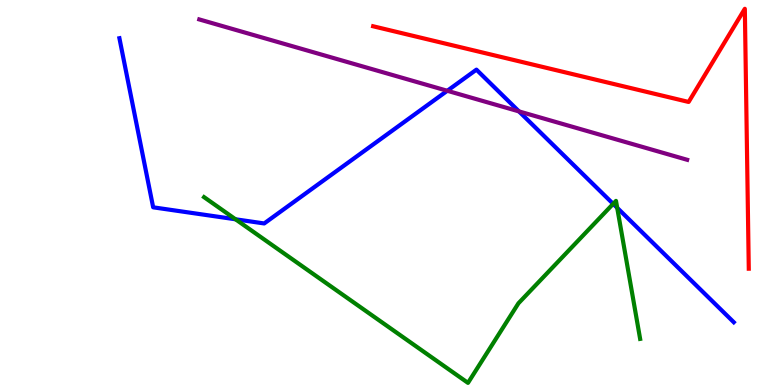[{'lines': ['blue', 'red'], 'intersections': []}, {'lines': ['green', 'red'], 'intersections': []}, {'lines': ['purple', 'red'], 'intersections': []}, {'lines': ['blue', 'green'], 'intersections': [{'x': 3.04, 'y': 4.3}, {'x': 7.91, 'y': 4.71}, {'x': 7.96, 'y': 4.6}]}, {'lines': ['blue', 'purple'], 'intersections': [{'x': 5.77, 'y': 7.64}, {'x': 6.7, 'y': 7.11}]}, {'lines': ['green', 'purple'], 'intersections': []}]